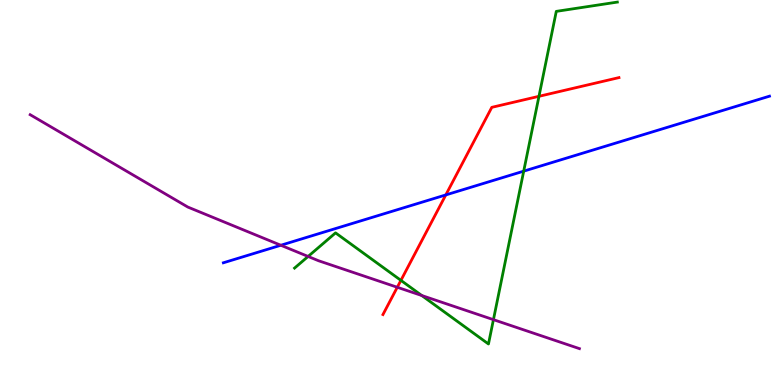[{'lines': ['blue', 'red'], 'intersections': [{'x': 5.75, 'y': 4.94}]}, {'lines': ['green', 'red'], 'intersections': [{'x': 5.17, 'y': 2.72}, {'x': 6.95, 'y': 7.5}]}, {'lines': ['purple', 'red'], 'intersections': [{'x': 5.13, 'y': 2.54}]}, {'lines': ['blue', 'green'], 'intersections': [{'x': 6.76, 'y': 5.55}]}, {'lines': ['blue', 'purple'], 'intersections': [{'x': 3.62, 'y': 3.63}]}, {'lines': ['green', 'purple'], 'intersections': [{'x': 3.98, 'y': 3.34}, {'x': 5.44, 'y': 2.32}, {'x': 6.37, 'y': 1.7}]}]